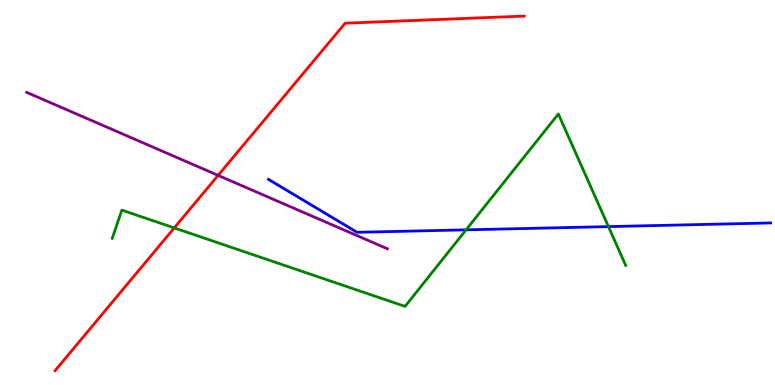[{'lines': ['blue', 'red'], 'intersections': []}, {'lines': ['green', 'red'], 'intersections': [{'x': 2.25, 'y': 4.08}]}, {'lines': ['purple', 'red'], 'intersections': [{'x': 2.81, 'y': 5.44}]}, {'lines': ['blue', 'green'], 'intersections': [{'x': 6.01, 'y': 4.03}, {'x': 7.85, 'y': 4.11}]}, {'lines': ['blue', 'purple'], 'intersections': []}, {'lines': ['green', 'purple'], 'intersections': []}]